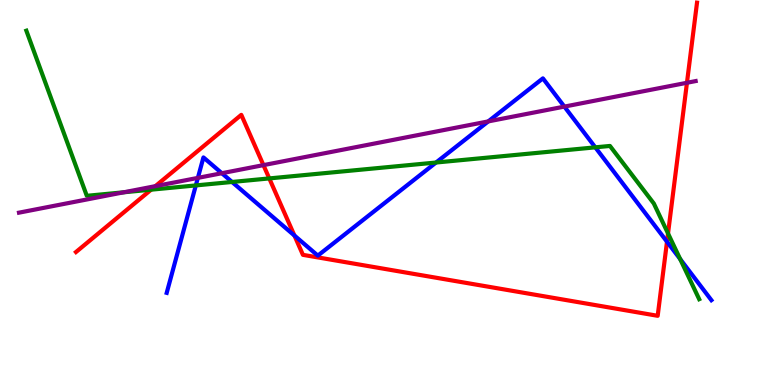[{'lines': ['blue', 'red'], 'intersections': [{'x': 3.8, 'y': 3.88}, {'x': 8.61, 'y': 3.72}]}, {'lines': ['green', 'red'], 'intersections': [{'x': 1.95, 'y': 5.07}, {'x': 3.47, 'y': 5.37}, {'x': 8.62, 'y': 3.94}]}, {'lines': ['purple', 'red'], 'intersections': [{'x': 2.0, 'y': 5.17}, {'x': 3.4, 'y': 5.71}, {'x': 8.86, 'y': 7.85}]}, {'lines': ['blue', 'green'], 'intersections': [{'x': 2.53, 'y': 5.18}, {'x': 2.99, 'y': 5.27}, {'x': 5.63, 'y': 5.78}, {'x': 7.68, 'y': 6.17}, {'x': 8.78, 'y': 3.27}]}, {'lines': ['blue', 'purple'], 'intersections': [{'x': 2.55, 'y': 5.38}, {'x': 2.86, 'y': 5.5}, {'x': 6.3, 'y': 6.85}, {'x': 7.28, 'y': 7.23}]}, {'lines': ['green', 'purple'], 'intersections': [{'x': 1.6, 'y': 5.01}]}]